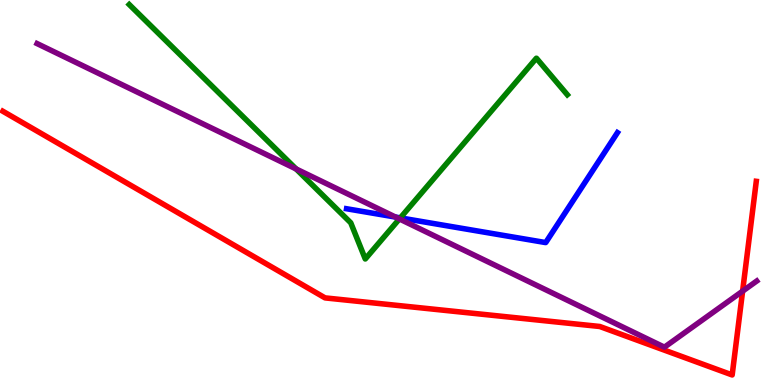[{'lines': ['blue', 'red'], 'intersections': []}, {'lines': ['green', 'red'], 'intersections': []}, {'lines': ['purple', 'red'], 'intersections': [{'x': 9.58, 'y': 2.44}]}, {'lines': ['blue', 'green'], 'intersections': [{'x': 5.17, 'y': 4.34}]}, {'lines': ['blue', 'purple'], 'intersections': [{'x': 5.1, 'y': 4.36}]}, {'lines': ['green', 'purple'], 'intersections': [{'x': 3.82, 'y': 5.61}, {'x': 5.15, 'y': 4.31}]}]